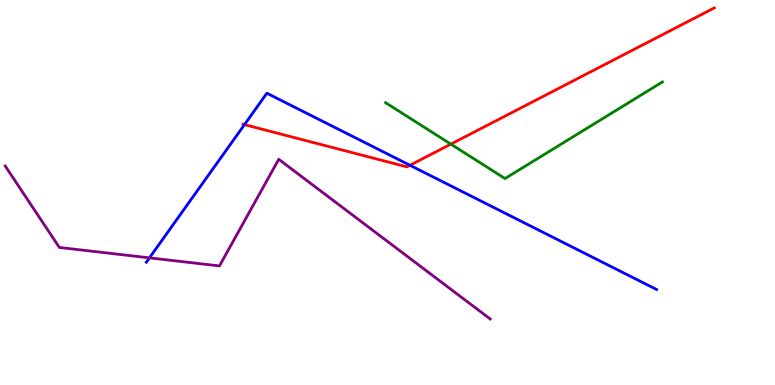[{'lines': ['blue', 'red'], 'intersections': [{'x': 3.15, 'y': 6.76}, {'x': 5.29, 'y': 5.71}]}, {'lines': ['green', 'red'], 'intersections': [{'x': 5.82, 'y': 6.26}]}, {'lines': ['purple', 'red'], 'intersections': []}, {'lines': ['blue', 'green'], 'intersections': []}, {'lines': ['blue', 'purple'], 'intersections': [{'x': 1.93, 'y': 3.3}]}, {'lines': ['green', 'purple'], 'intersections': []}]